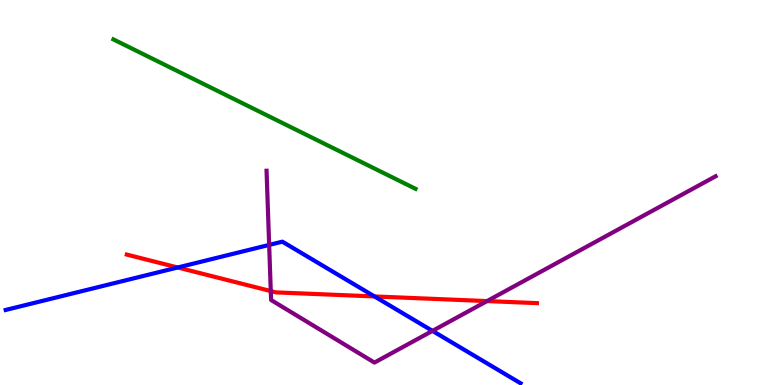[{'lines': ['blue', 'red'], 'intersections': [{'x': 2.29, 'y': 3.05}, {'x': 4.83, 'y': 2.3}]}, {'lines': ['green', 'red'], 'intersections': []}, {'lines': ['purple', 'red'], 'intersections': [{'x': 3.49, 'y': 2.44}, {'x': 6.28, 'y': 2.18}]}, {'lines': ['blue', 'green'], 'intersections': []}, {'lines': ['blue', 'purple'], 'intersections': [{'x': 3.47, 'y': 3.64}, {'x': 5.58, 'y': 1.41}]}, {'lines': ['green', 'purple'], 'intersections': []}]